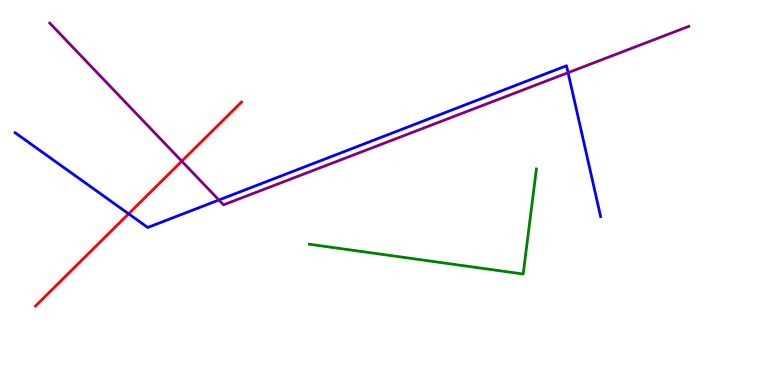[{'lines': ['blue', 'red'], 'intersections': [{'x': 1.66, 'y': 4.45}]}, {'lines': ['green', 'red'], 'intersections': []}, {'lines': ['purple', 'red'], 'intersections': [{'x': 2.35, 'y': 5.81}]}, {'lines': ['blue', 'green'], 'intersections': []}, {'lines': ['blue', 'purple'], 'intersections': [{'x': 2.82, 'y': 4.81}, {'x': 7.33, 'y': 8.11}]}, {'lines': ['green', 'purple'], 'intersections': []}]